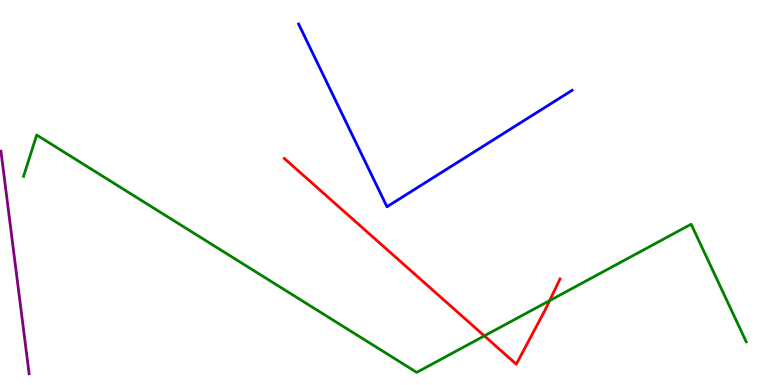[{'lines': ['blue', 'red'], 'intersections': []}, {'lines': ['green', 'red'], 'intersections': [{'x': 6.25, 'y': 1.28}, {'x': 7.09, 'y': 2.19}]}, {'lines': ['purple', 'red'], 'intersections': []}, {'lines': ['blue', 'green'], 'intersections': []}, {'lines': ['blue', 'purple'], 'intersections': []}, {'lines': ['green', 'purple'], 'intersections': []}]